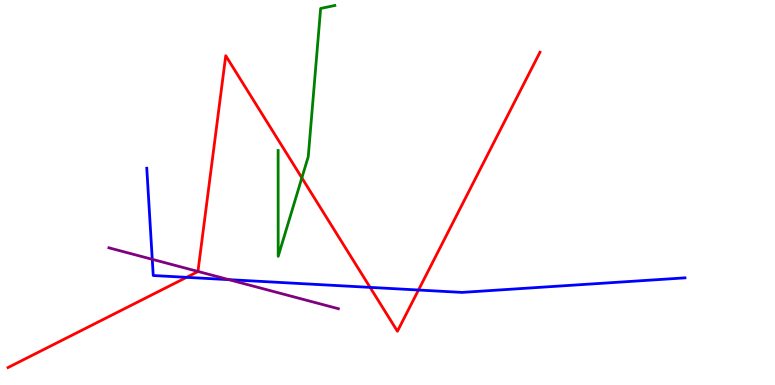[{'lines': ['blue', 'red'], 'intersections': [{'x': 2.41, 'y': 2.8}, {'x': 4.78, 'y': 2.54}, {'x': 5.4, 'y': 2.47}]}, {'lines': ['green', 'red'], 'intersections': [{'x': 3.89, 'y': 5.38}]}, {'lines': ['purple', 'red'], 'intersections': [{'x': 2.55, 'y': 2.95}]}, {'lines': ['blue', 'green'], 'intersections': []}, {'lines': ['blue', 'purple'], 'intersections': [{'x': 1.96, 'y': 3.26}, {'x': 2.95, 'y': 2.74}]}, {'lines': ['green', 'purple'], 'intersections': []}]